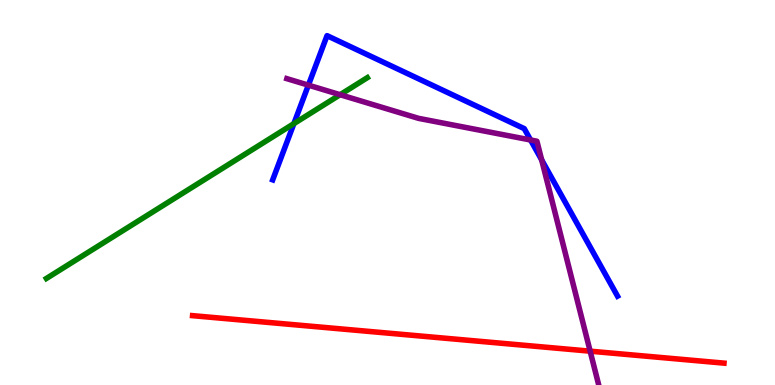[{'lines': ['blue', 'red'], 'intersections': []}, {'lines': ['green', 'red'], 'intersections': []}, {'lines': ['purple', 'red'], 'intersections': [{'x': 7.61, 'y': 0.878}]}, {'lines': ['blue', 'green'], 'intersections': [{'x': 3.79, 'y': 6.79}]}, {'lines': ['blue', 'purple'], 'intersections': [{'x': 3.98, 'y': 7.79}, {'x': 6.85, 'y': 6.36}, {'x': 6.99, 'y': 5.85}]}, {'lines': ['green', 'purple'], 'intersections': [{'x': 4.39, 'y': 7.54}]}]